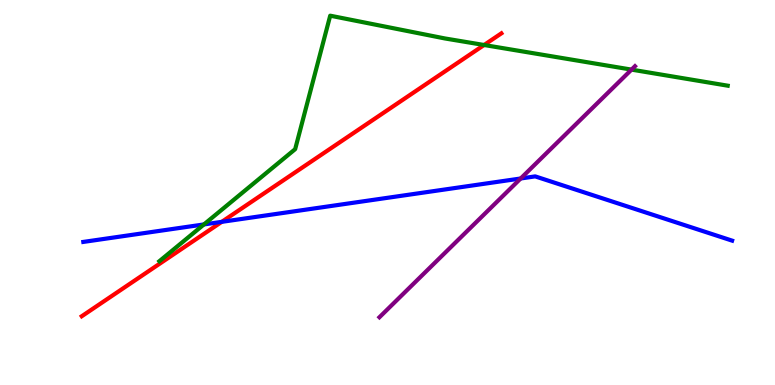[{'lines': ['blue', 'red'], 'intersections': [{'x': 2.86, 'y': 4.24}]}, {'lines': ['green', 'red'], 'intersections': [{'x': 6.25, 'y': 8.83}]}, {'lines': ['purple', 'red'], 'intersections': []}, {'lines': ['blue', 'green'], 'intersections': [{'x': 2.63, 'y': 4.17}]}, {'lines': ['blue', 'purple'], 'intersections': [{'x': 6.72, 'y': 5.36}]}, {'lines': ['green', 'purple'], 'intersections': [{'x': 8.15, 'y': 8.19}]}]